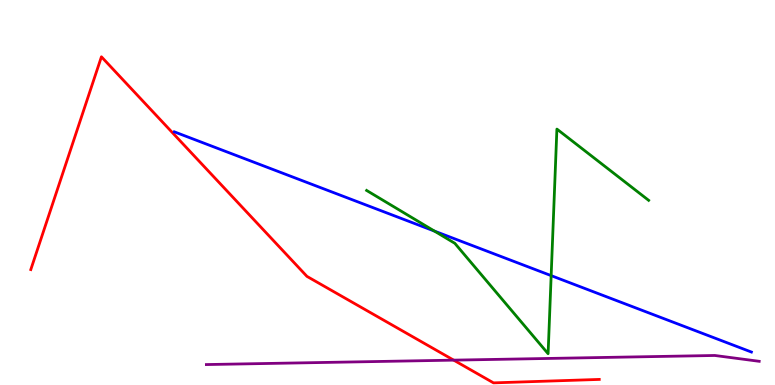[{'lines': ['blue', 'red'], 'intersections': []}, {'lines': ['green', 'red'], 'intersections': []}, {'lines': ['purple', 'red'], 'intersections': [{'x': 5.85, 'y': 0.646}]}, {'lines': ['blue', 'green'], 'intersections': [{'x': 5.61, 'y': 4.0}, {'x': 7.11, 'y': 2.84}]}, {'lines': ['blue', 'purple'], 'intersections': []}, {'lines': ['green', 'purple'], 'intersections': []}]